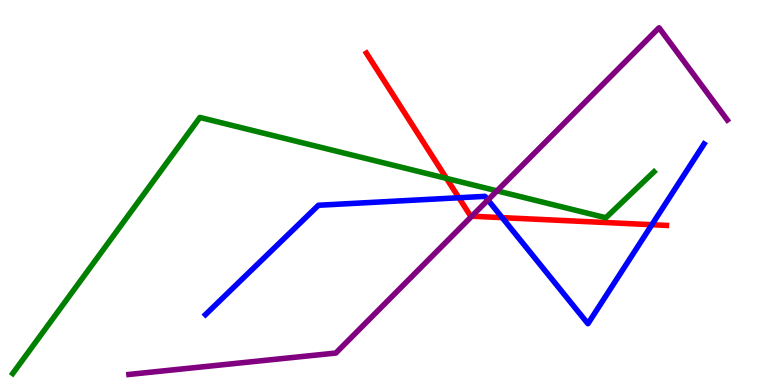[{'lines': ['blue', 'red'], 'intersections': [{'x': 5.92, 'y': 4.86}, {'x': 6.48, 'y': 4.35}, {'x': 8.41, 'y': 4.16}]}, {'lines': ['green', 'red'], 'intersections': [{'x': 5.76, 'y': 5.37}]}, {'lines': ['purple', 'red'], 'intersections': [{'x': 6.09, 'y': 4.38}]}, {'lines': ['blue', 'green'], 'intersections': []}, {'lines': ['blue', 'purple'], 'intersections': [{'x': 6.3, 'y': 4.81}]}, {'lines': ['green', 'purple'], 'intersections': [{'x': 6.41, 'y': 5.04}]}]